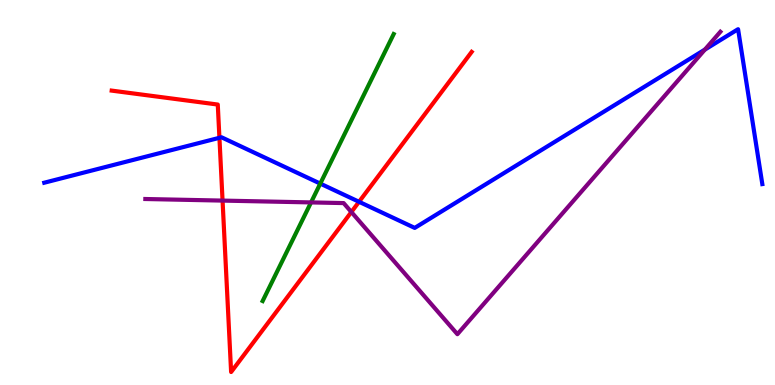[{'lines': ['blue', 'red'], 'intersections': [{'x': 2.83, 'y': 6.42}, {'x': 4.63, 'y': 4.76}]}, {'lines': ['green', 'red'], 'intersections': []}, {'lines': ['purple', 'red'], 'intersections': [{'x': 2.87, 'y': 4.79}, {'x': 4.53, 'y': 4.49}]}, {'lines': ['blue', 'green'], 'intersections': [{'x': 4.13, 'y': 5.23}]}, {'lines': ['blue', 'purple'], 'intersections': [{'x': 9.1, 'y': 8.71}]}, {'lines': ['green', 'purple'], 'intersections': [{'x': 4.01, 'y': 4.74}]}]